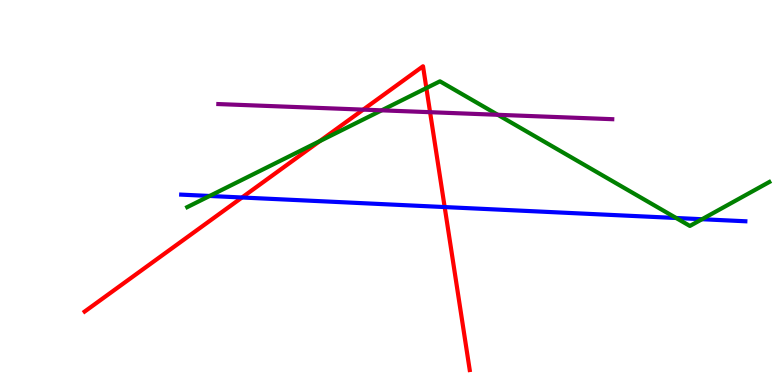[{'lines': ['blue', 'red'], 'intersections': [{'x': 3.12, 'y': 4.87}, {'x': 5.74, 'y': 4.62}]}, {'lines': ['green', 'red'], 'intersections': [{'x': 4.12, 'y': 6.33}, {'x': 5.5, 'y': 7.71}]}, {'lines': ['purple', 'red'], 'intersections': [{'x': 4.69, 'y': 7.15}, {'x': 5.55, 'y': 7.09}]}, {'lines': ['blue', 'green'], 'intersections': [{'x': 2.71, 'y': 4.91}, {'x': 8.72, 'y': 4.34}, {'x': 9.06, 'y': 4.31}]}, {'lines': ['blue', 'purple'], 'intersections': []}, {'lines': ['green', 'purple'], 'intersections': [{'x': 4.92, 'y': 7.13}, {'x': 6.42, 'y': 7.02}]}]